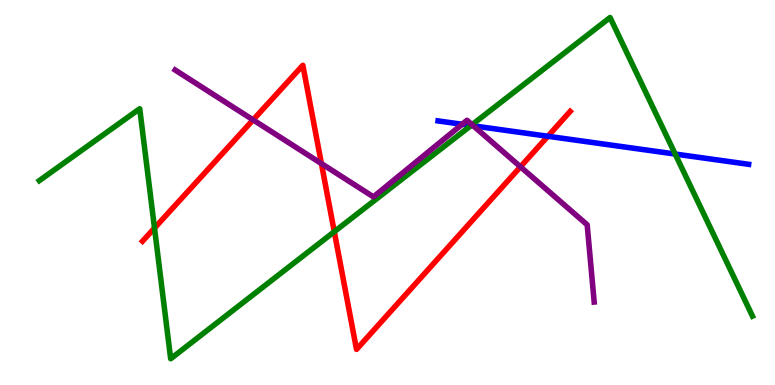[{'lines': ['blue', 'red'], 'intersections': [{'x': 7.07, 'y': 6.46}]}, {'lines': ['green', 'red'], 'intersections': [{'x': 1.99, 'y': 4.08}, {'x': 4.31, 'y': 3.98}]}, {'lines': ['purple', 'red'], 'intersections': [{'x': 3.27, 'y': 6.89}, {'x': 4.15, 'y': 5.75}, {'x': 6.72, 'y': 5.67}]}, {'lines': ['blue', 'green'], 'intersections': [{'x': 6.08, 'y': 6.74}, {'x': 8.71, 'y': 6.0}]}, {'lines': ['blue', 'purple'], 'intersections': [{'x': 5.96, 'y': 6.77}, {'x': 6.11, 'y': 6.73}]}, {'lines': ['green', 'purple'], 'intersections': [{'x': 6.09, 'y': 6.76}]}]